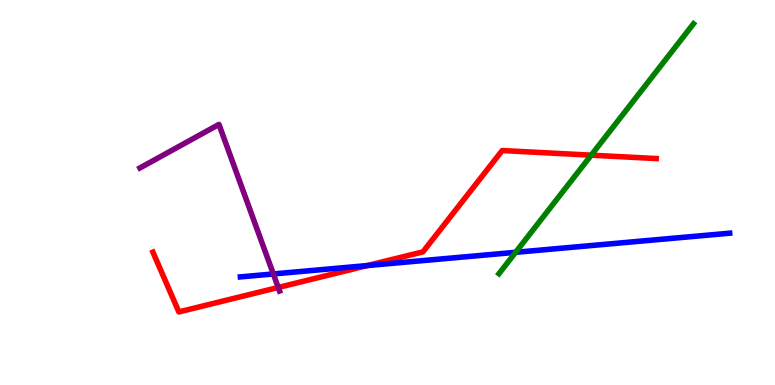[{'lines': ['blue', 'red'], 'intersections': [{'x': 4.74, 'y': 3.1}]}, {'lines': ['green', 'red'], 'intersections': [{'x': 7.63, 'y': 5.97}]}, {'lines': ['purple', 'red'], 'intersections': [{'x': 3.59, 'y': 2.53}]}, {'lines': ['blue', 'green'], 'intersections': [{'x': 6.65, 'y': 3.45}]}, {'lines': ['blue', 'purple'], 'intersections': [{'x': 3.53, 'y': 2.88}]}, {'lines': ['green', 'purple'], 'intersections': []}]